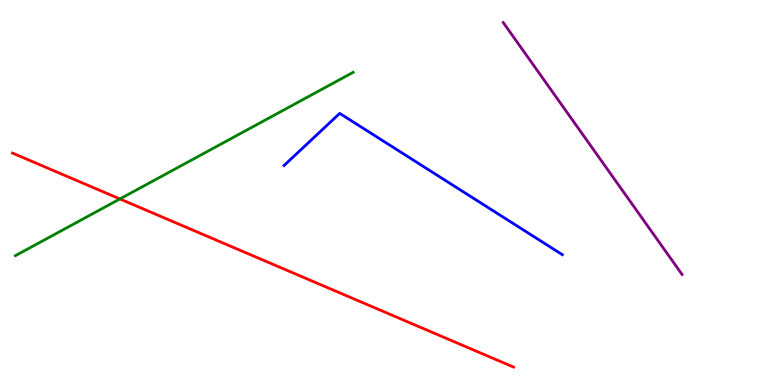[{'lines': ['blue', 'red'], 'intersections': []}, {'lines': ['green', 'red'], 'intersections': [{'x': 1.55, 'y': 4.83}]}, {'lines': ['purple', 'red'], 'intersections': []}, {'lines': ['blue', 'green'], 'intersections': []}, {'lines': ['blue', 'purple'], 'intersections': []}, {'lines': ['green', 'purple'], 'intersections': []}]